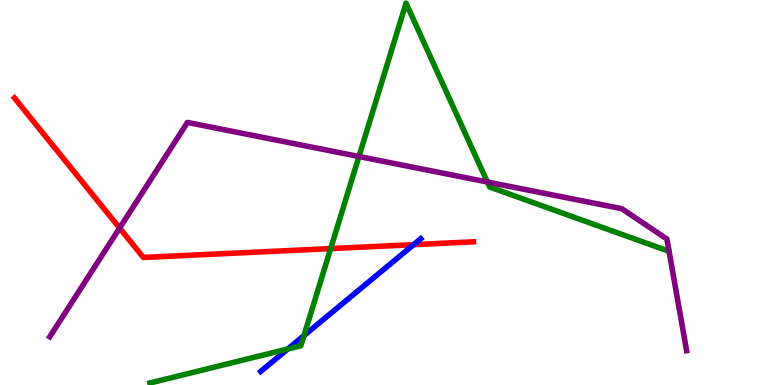[{'lines': ['blue', 'red'], 'intersections': [{'x': 5.34, 'y': 3.65}]}, {'lines': ['green', 'red'], 'intersections': [{'x': 4.27, 'y': 3.54}]}, {'lines': ['purple', 'red'], 'intersections': [{'x': 1.54, 'y': 4.08}]}, {'lines': ['blue', 'green'], 'intersections': [{'x': 3.71, 'y': 0.935}, {'x': 3.92, 'y': 1.28}]}, {'lines': ['blue', 'purple'], 'intersections': []}, {'lines': ['green', 'purple'], 'intersections': [{'x': 4.63, 'y': 5.94}, {'x': 6.29, 'y': 5.27}]}]